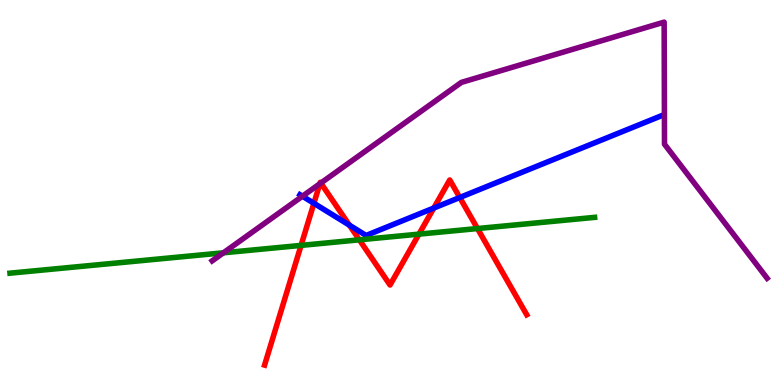[{'lines': ['blue', 'red'], 'intersections': [{'x': 4.05, 'y': 4.72}, {'x': 4.51, 'y': 4.15}, {'x': 5.6, 'y': 4.6}, {'x': 5.93, 'y': 4.87}]}, {'lines': ['green', 'red'], 'intersections': [{'x': 3.88, 'y': 3.63}, {'x': 4.64, 'y': 3.77}, {'x': 5.41, 'y': 3.92}, {'x': 6.16, 'y': 4.06}]}, {'lines': ['purple', 'red'], 'intersections': [{'x': 4.13, 'y': 5.23}, {'x': 4.14, 'y': 5.25}]}, {'lines': ['blue', 'green'], 'intersections': []}, {'lines': ['blue', 'purple'], 'intersections': [{'x': 3.9, 'y': 4.9}]}, {'lines': ['green', 'purple'], 'intersections': [{'x': 2.88, 'y': 3.43}]}]